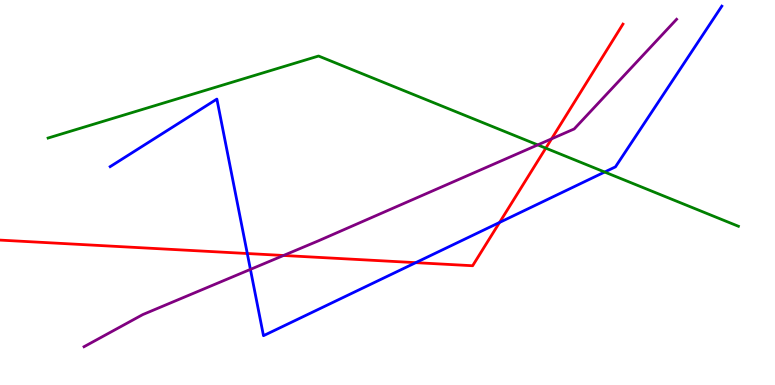[{'lines': ['blue', 'red'], 'intersections': [{'x': 3.19, 'y': 3.42}, {'x': 5.36, 'y': 3.18}, {'x': 6.45, 'y': 4.22}]}, {'lines': ['green', 'red'], 'intersections': [{'x': 7.04, 'y': 6.15}]}, {'lines': ['purple', 'red'], 'intersections': [{'x': 3.66, 'y': 3.36}, {'x': 7.12, 'y': 6.39}]}, {'lines': ['blue', 'green'], 'intersections': [{'x': 7.8, 'y': 5.53}]}, {'lines': ['blue', 'purple'], 'intersections': [{'x': 3.23, 'y': 3.0}]}, {'lines': ['green', 'purple'], 'intersections': [{'x': 6.94, 'y': 6.24}]}]